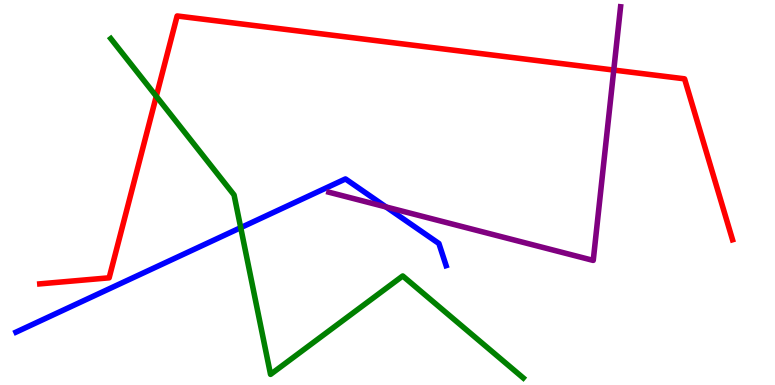[{'lines': ['blue', 'red'], 'intersections': []}, {'lines': ['green', 'red'], 'intersections': [{'x': 2.02, 'y': 7.5}]}, {'lines': ['purple', 'red'], 'intersections': [{'x': 7.92, 'y': 8.18}]}, {'lines': ['blue', 'green'], 'intersections': [{'x': 3.11, 'y': 4.09}]}, {'lines': ['blue', 'purple'], 'intersections': [{'x': 4.98, 'y': 4.62}]}, {'lines': ['green', 'purple'], 'intersections': []}]